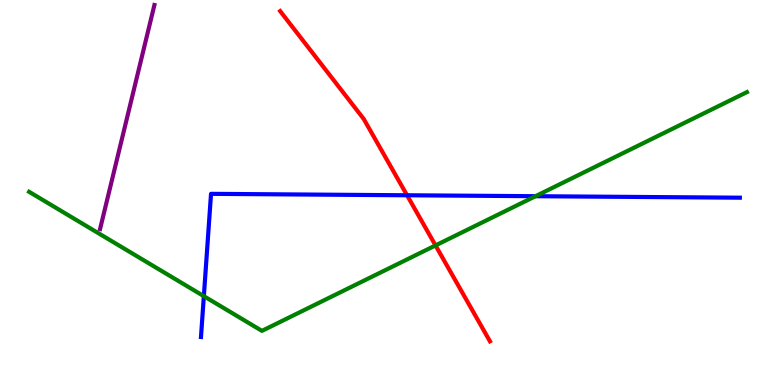[{'lines': ['blue', 'red'], 'intersections': [{'x': 5.25, 'y': 4.93}]}, {'lines': ['green', 'red'], 'intersections': [{'x': 5.62, 'y': 3.63}]}, {'lines': ['purple', 'red'], 'intersections': []}, {'lines': ['blue', 'green'], 'intersections': [{'x': 2.63, 'y': 2.31}, {'x': 6.91, 'y': 4.9}]}, {'lines': ['blue', 'purple'], 'intersections': []}, {'lines': ['green', 'purple'], 'intersections': []}]